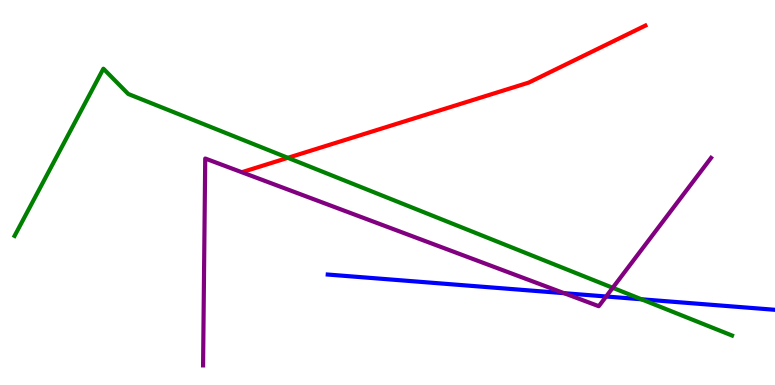[{'lines': ['blue', 'red'], 'intersections': []}, {'lines': ['green', 'red'], 'intersections': [{'x': 3.71, 'y': 5.9}]}, {'lines': ['purple', 'red'], 'intersections': []}, {'lines': ['blue', 'green'], 'intersections': [{'x': 8.28, 'y': 2.23}]}, {'lines': ['blue', 'purple'], 'intersections': [{'x': 7.28, 'y': 2.39}, {'x': 7.82, 'y': 2.3}]}, {'lines': ['green', 'purple'], 'intersections': [{'x': 7.91, 'y': 2.53}]}]